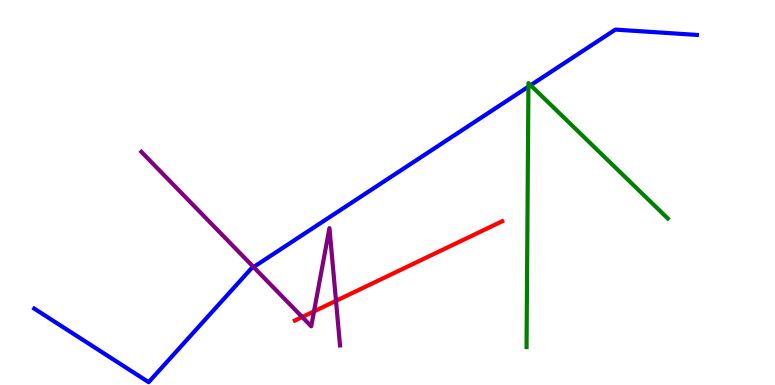[{'lines': ['blue', 'red'], 'intersections': []}, {'lines': ['green', 'red'], 'intersections': []}, {'lines': ['purple', 'red'], 'intersections': [{'x': 3.9, 'y': 1.77}, {'x': 4.05, 'y': 1.91}, {'x': 4.34, 'y': 2.19}]}, {'lines': ['blue', 'green'], 'intersections': [{'x': 6.82, 'y': 7.75}, {'x': 6.85, 'y': 7.79}]}, {'lines': ['blue', 'purple'], 'intersections': [{'x': 3.27, 'y': 3.06}]}, {'lines': ['green', 'purple'], 'intersections': []}]